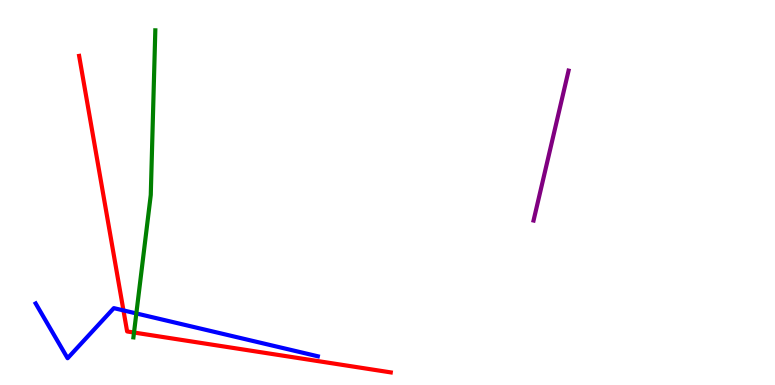[{'lines': ['blue', 'red'], 'intersections': [{'x': 1.59, 'y': 1.94}]}, {'lines': ['green', 'red'], 'intersections': [{'x': 1.73, 'y': 1.36}]}, {'lines': ['purple', 'red'], 'intersections': []}, {'lines': ['blue', 'green'], 'intersections': [{'x': 1.76, 'y': 1.86}]}, {'lines': ['blue', 'purple'], 'intersections': []}, {'lines': ['green', 'purple'], 'intersections': []}]